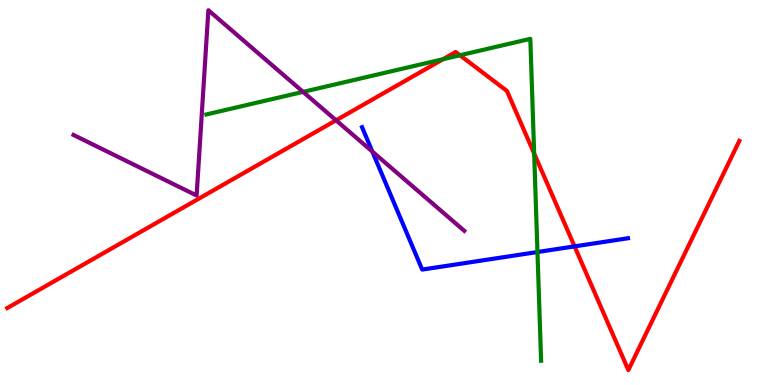[{'lines': ['blue', 'red'], 'intersections': [{'x': 7.41, 'y': 3.6}]}, {'lines': ['green', 'red'], 'intersections': [{'x': 5.72, 'y': 8.46}, {'x': 5.94, 'y': 8.56}, {'x': 6.89, 'y': 6.01}]}, {'lines': ['purple', 'red'], 'intersections': [{'x': 4.34, 'y': 6.88}]}, {'lines': ['blue', 'green'], 'intersections': [{'x': 6.94, 'y': 3.45}]}, {'lines': ['blue', 'purple'], 'intersections': [{'x': 4.8, 'y': 6.06}]}, {'lines': ['green', 'purple'], 'intersections': [{'x': 3.91, 'y': 7.61}]}]